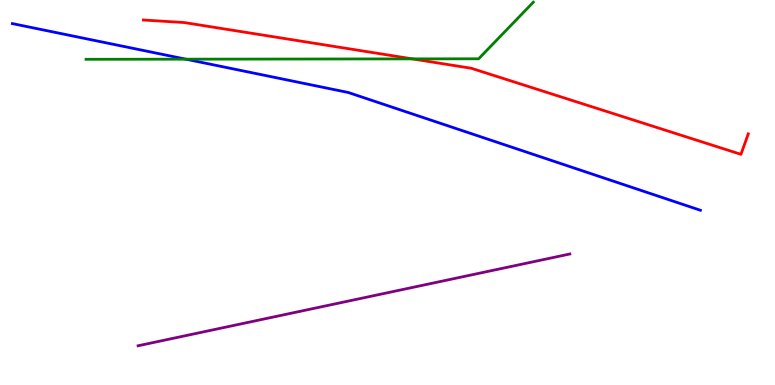[{'lines': ['blue', 'red'], 'intersections': []}, {'lines': ['green', 'red'], 'intersections': [{'x': 5.32, 'y': 8.47}]}, {'lines': ['purple', 'red'], 'intersections': []}, {'lines': ['blue', 'green'], 'intersections': [{'x': 2.4, 'y': 8.46}]}, {'lines': ['blue', 'purple'], 'intersections': []}, {'lines': ['green', 'purple'], 'intersections': []}]